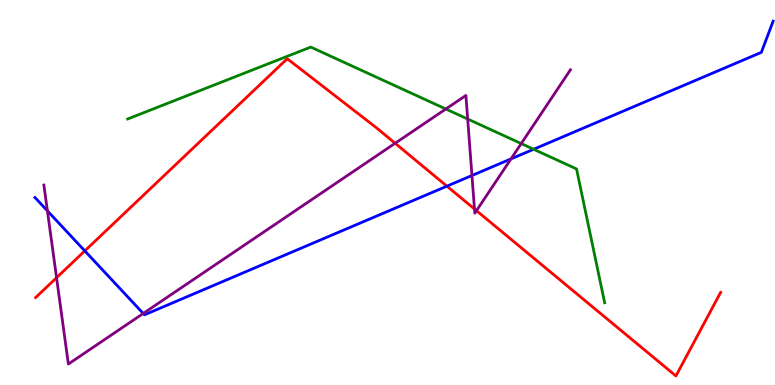[{'lines': ['blue', 'red'], 'intersections': [{'x': 1.09, 'y': 3.48}, {'x': 5.77, 'y': 5.16}]}, {'lines': ['green', 'red'], 'intersections': []}, {'lines': ['purple', 'red'], 'intersections': [{'x': 0.73, 'y': 2.79}, {'x': 5.1, 'y': 6.28}, {'x': 6.12, 'y': 4.57}, {'x': 6.15, 'y': 4.53}]}, {'lines': ['blue', 'green'], 'intersections': [{'x': 6.89, 'y': 6.12}]}, {'lines': ['blue', 'purple'], 'intersections': [{'x': 0.612, 'y': 4.52}, {'x': 1.85, 'y': 1.86}, {'x': 6.09, 'y': 5.44}, {'x': 6.59, 'y': 5.87}]}, {'lines': ['green', 'purple'], 'intersections': [{'x': 5.75, 'y': 7.17}, {'x': 6.03, 'y': 6.91}, {'x': 6.73, 'y': 6.27}]}]